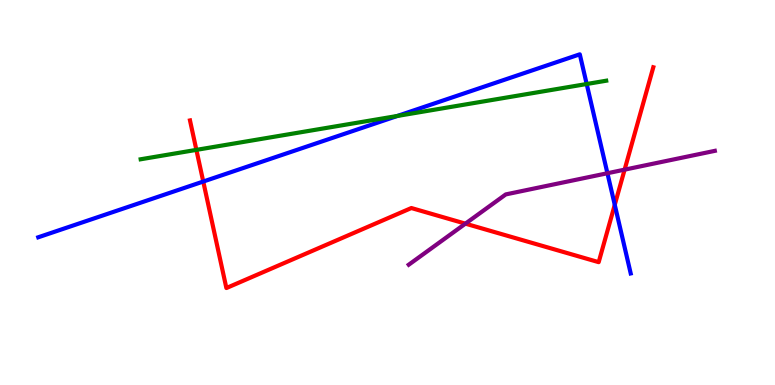[{'lines': ['blue', 'red'], 'intersections': [{'x': 2.62, 'y': 5.28}, {'x': 7.93, 'y': 4.68}]}, {'lines': ['green', 'red'], 'intersections': [{'x': 2.53, 'y': 6.11}]}, {'lines': ['purple', 'red'], 'intersections': [{'x': 6.01, 'y': 4.19}, {'x': 8.06, 'y': 5.59}]}, {'lines': ['blue', 'green'], 'intersections': [{'x': 5.13, 'y': 6.99}, {'x': 7.57, 'y': 7.82}]}, {'lines': ['blue', 'purple'], 'intersections': [{'x': 7.84, 'y': 5.5}]}, {'lines': ['green', 'purple'], 'intersections': []}]